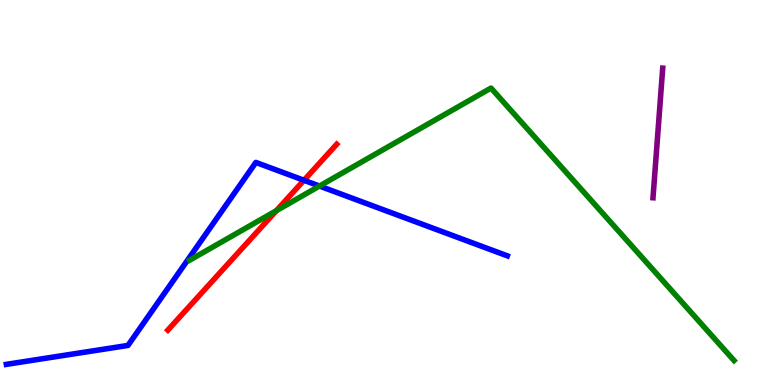[{'lines': ['blue', 'red'], 'intersections': [{'x': 3.92, 'y': 5.32}]}, {'lines': ['green', 'red'], 'intersections': [{'x': 3.57, 'y': 4.53}]}, {'lines': ['purple', 'red'], 'intersections': []}, {'lines': ['blue', 'green'], 'intersections': [{'x': 4.12, 'y': 5.17}]}, {'lines': ['blue', 'purple'], 'intersections': []}, {'lines': ['green', 'purple'], 'intersections': []}]